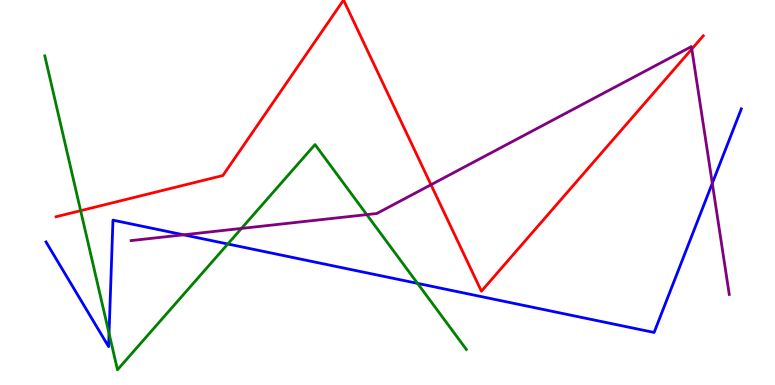[{'lines': ['blue', 'red'], 'intersections': []}, {'lines': ['green', 'red'], 'intersections': [{'x': 1.04, 'y': 4.53}]}, {'lines': ['purple', 'red'], 'intersections': [{'x': 5.56, 'y': 5.2}, {'x': 8.93, 'y': 8.73}]}, {'lines': ['blue', 'green'], 'intersections': [{'x': 1.41, 'y': 1.34}, {'x': 2.94, 'y': 3.66}, {'x': 5.39, 'y': 2.64}]}, {'lines': ['blue', 'purple'], 'intersections': [{'x': 2.37, 'y': 3.9}, {'x': 9.19, 'y': 5.24}]}, {'lines': ['green', 'purple'], 'intersections': [{'x': 3.12, 'y': 4.07}, {'x': 4.73, 'y': 4.43}]}]